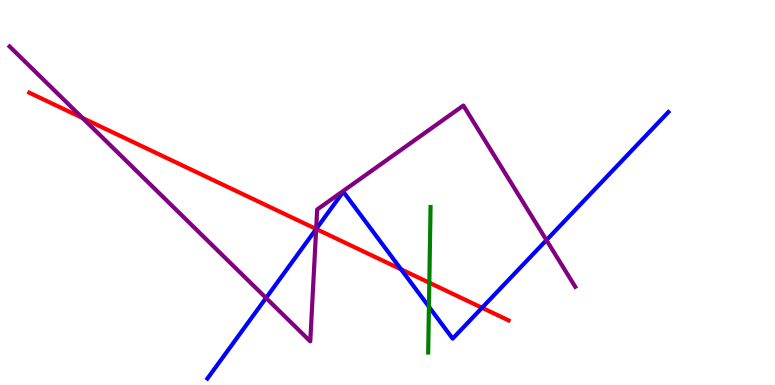[{'lines': ['blue', 'red'], 'intersections': [{'x': 4.08, 'y': 4.05}, {'x': 5.18, 'y': 3.0}, {'x': 6.22, 'y': 2.01}]}, {'lines': ['green', 'red'], 'intersections': [{'x': 5.54, 'y': 2.66}]}, {'lines': ['purple', 'red'], 'intersections': [{'x': 1.07, 'y': 6.93}, {'x': 4.08, 'y': 4.05}]}, {'lines': ['blue', 'green'], 'intersections': [{'x': 5.53, 'y': 2.03}]}, {'lines': ['blue', 'purple'], 'intersections': [{'x': 3.43, 'y': 2.26}, {'x': 4.08, 'y': 4.05}, {'x': 7.05, 'y': 3.76}]}, {'lines': ['green', 'purple'], 'intersections': []}]